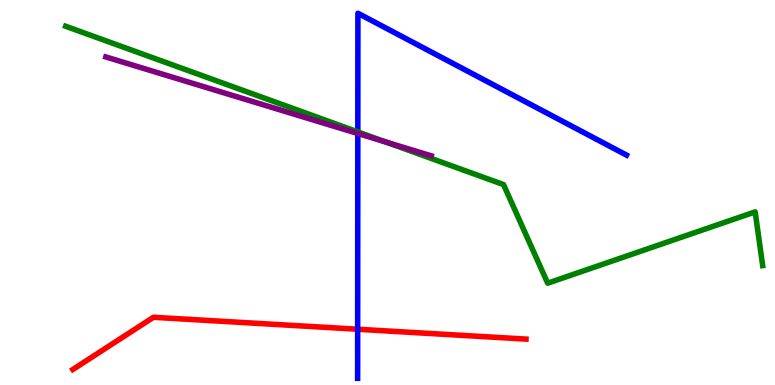[{'lines': ['blue', 'red'], 'intersections': [{'x': 4.62, 'y': 1.45}]}, {'lines': ['green', 'red'], 'intersections': []}, {'lines': ['purple', 'red'], 'intersections': []}, {'lines': ['blue', 'green'], 'intersections': [{'x': 4.62, 'y': 6.57}]}, {'lines': ['blue', 'purple'], 'intersections': [{'x': 4.62, 'y': 6.53}]}, {'lines': ['green', 'purple'], 'intersections': [{'x': 4.98, 'y': 6.31}]}]